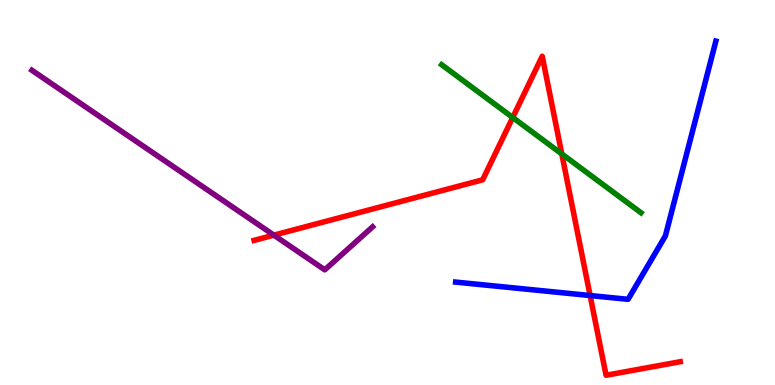[{'lines': ['blue', 'red'], 'intersections': [{'x': 7.61, 'y': 2.32}]}, {'lines': ['green', 'red'], 'intersections': [{'x': 6.62, 'y': 6.95}, {'x': 7.25, 'y': 6.0}]}, {'lines': ['purple', 'red'], 'intersections': [{'x': 3.53, 'y': 3.89}]}, {'lines': ['blue', 'green'], 'intersections': []}, {'lines': ['blue', 'purple'], 'intersections': []}, {'lines': ['green', 'purple'], 'intersections': []}]